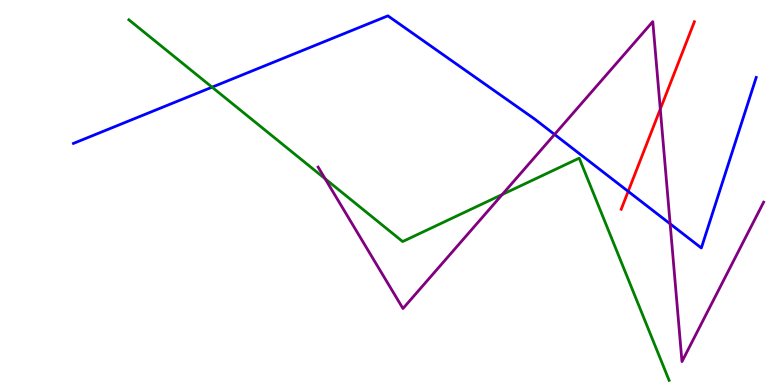[{'lines': ['blue', 'red'], 'intersections': [{'x': 8.11, 'y': 5.03}]}, {'lines': ['green', 'red'], 'intersections': []}, {'lines': ['purple', 'red'], 'intersections': [{'x': 8.52, 'y': 7.17}]}, {'lines': ['blue', 'green'], 'intersections': [{'x': 2.74, 'y': 7.74}]}, {'lines': ['blue', 'purple'], 'intersections': [{'x': 7.16, 'y': 6.51}, {'x': 8.65, 'y': 4.19}]}, {'lines': ['green', 'purple'], 'intersections': [{'x': 4.2, 'y': 5.36}, {'x': 6.48, 'y': 4.95}]}]